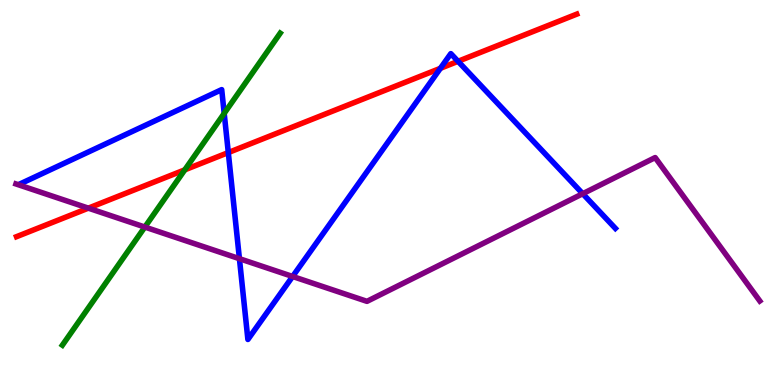[{'lines': ['blue', 'red'], 'intersections': [{'x': 2.95, 'y': 6.04}, {'x': 5.68, 'y': 8.23}, {'x': 5.91, 'y': 8.41}]}, {'lines': ['green', 'red'], 'intersections': [{'x': 2.38, 'y': 5.59}]}, {'lines': ['purple', 'red'], 'intersections': [{'x': 1.14, 'y': 4.59}]}, {'lines': ['blue', 'green'], 'intersections': [{'x': 2.89, 'y': 7.05}]}, {'lines': ['blue', 'purple'], 'intersections': [{'x': 3.09, 'y': 3.28}, {'x': 3.78, 'y': 2.82}, {'x': 7.52, 'y': 4.97}]}, {'lines': ['green', 'purple'], 'intersections': [{'x': 1.87, 'y': 4.1}]}]